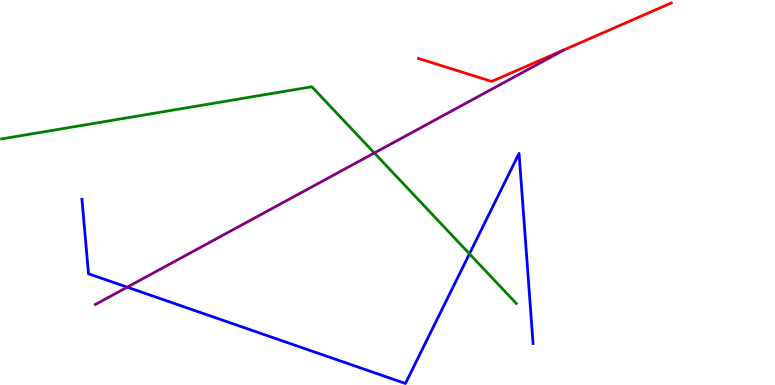[{'lines': ['blue', 'red'], 'intersections': []}, {'lines': ['green', 'red'], 'intersections': []}, {'lines': ['purple', 'red'], 'intersections': []}, {'lines': ['blue', 'green'], 'intersections': [{'x': 6.06, 'y': 3.41}]}, {'lines': ['blue', 'purple'], 'intersections': [{'x': 1.64, 'y': 2.54}]}, {'lines': ['green', 'purple'], 'intersections': [{'x': 4.83, 'y': 6.03}]}]